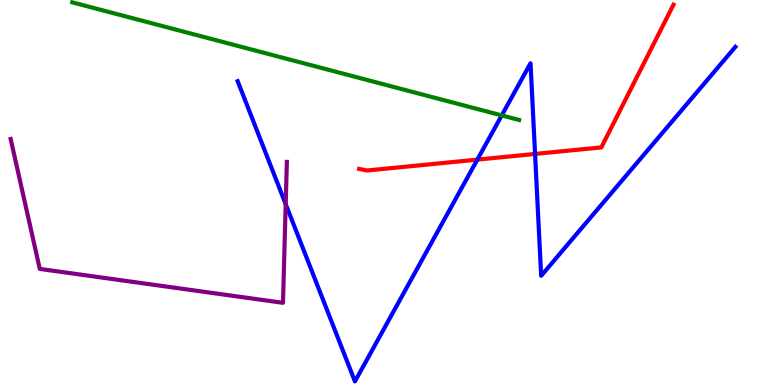[{'lines': ['blue', 'red'], 'intersections': [{'x': 6.16, 'y': 5.85}, {'x': 6.9, 'y': 6.0}]}, {'lines': ['green', 'red'], 'intersections': []}, {'lines': ['purple', 'red'], 'intersections': []}, {'lines': ['blue', 'green'], 'intersections': [{'x': 6.47, 'y': 7.0}]}, {'lines': ['blue', 'purple'], 'intersections': [{'x': 3.69, 'y': 4.7}]}, {'lines': ['green', 'purple'], 'intersections': []}]